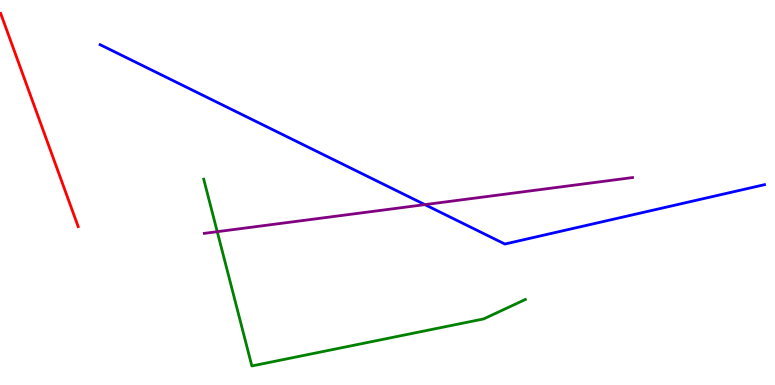[{'lines': ['blue', 'red'], 'intersections': []}, {'lines': ['green', 'red'], 'intersections': []}, {'lines': ['purple', 'red'], 'intersections': []}, {'lines': ['blue', 'green'], 'intersections': []}, {'lines': ['blue', 'purple'], 'intersections': [{'x': 5.48, 'y': 4.69}]}, {'lines': ['green', 'purple'], 'intersections': [{'x': 2.8, 'y': 3.98}]}]